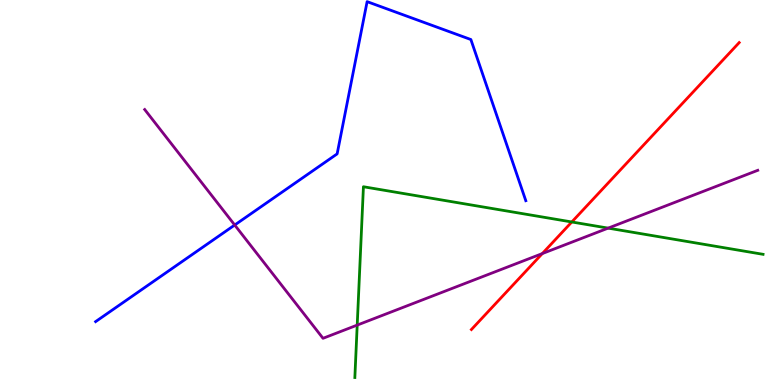[{'lines': ['blue', 'red'], 'intersections': []}, {'lines': ['green', 'red'], 'intersections': [{'x': 7.38, 'y': 4.23}]}, {'lines': ['purple', 'red'], 'intersections': [{'x': 7.0, 'y': 3.41}]}, {'lines': ['blue', 'green'], 'intersections': []}, {'lines': ['blue', 'purple'], 'intersections': [{'x': 3.03, 'y': 4.16}]}, {'lines': ['green', 'purple'], 'intersections': [{'x': 4.61, 'y': 1.56}, {'x': 7.85, 'y': 4.07}]}]